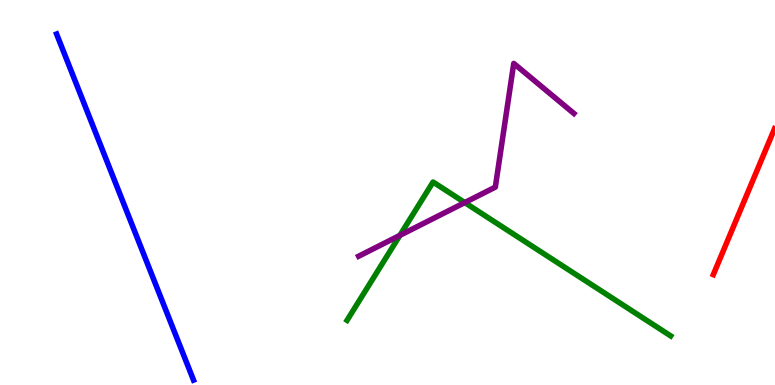[{'lines': ['blue', 'red'], 'intersections': []}, {'lines': ['green', 'red'], 'intersections': []}, {'lines': ['purple', 'red'], 'intersections': []}, {'lines': ['blue', 'green'], 'intersections': []}, {'lines': ['blue', 'purple'], 'intersections': []}, {'lines': ['green', 'purple'], 'intersections': [{'x': 5.16, 'y': 3.89}, {'x': 6.0, 'y': 4.74}]}]